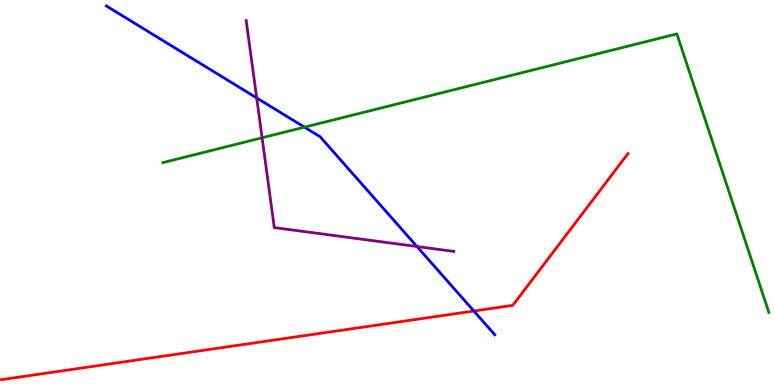[{'lines': ['blue', 'red'], 'intersections': [{'x': 6.11, 'y': 1.92}]}, {'lines': ['green', 'red'], 'intersections': []}, {'lines': ['purple', 'red'], 'intersections': []}, {'lines': ['blue', 'green'], 'intersections': [{'x': 3.93, 'y': 6.7}]}, {'lines': ['blue', 'purple'], 'intersections': [{'x': 3.31, 'y': 7.46}, {'x': 5.38, 'y': 3.6}]}, {'lines': ['green', 'purple'], 'intersections': [{'x': 3.38, 'y': 6.42}]}]